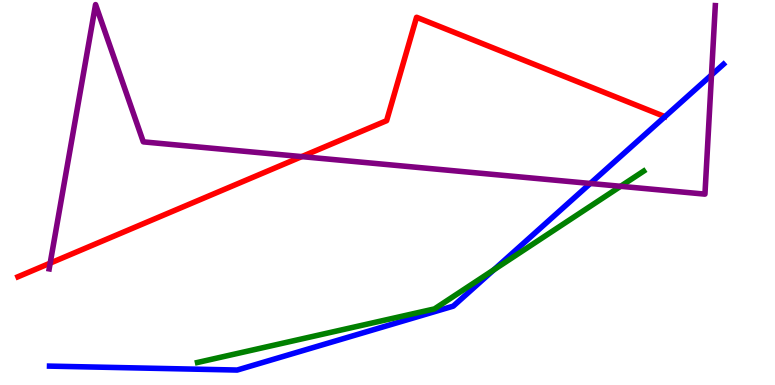[{'lines': ['blue', 'red'], 'intersections': []}, {'lines': ['green', 'red'], 'intersections': []}, {'lines': ['purple', 'red'], 'intersections': [{'x': 0.648, 'y': 3.17}, {'x': 3.89, 'y': 5.93}]}, {'lines': ['blue', 'green'], 'intersections': [{'x': 6.37, 'y': 2.99}]}, {'lines': ['blue', 'purple'], 'intersections': [{'x': 7.62, 'y': 5.23}, {'x': 9.18, 'y': 8.05}]}, {'lines': ['green', 'purple'], 'intersections': [{'x': 8.01, 'y': 5.16}]}]